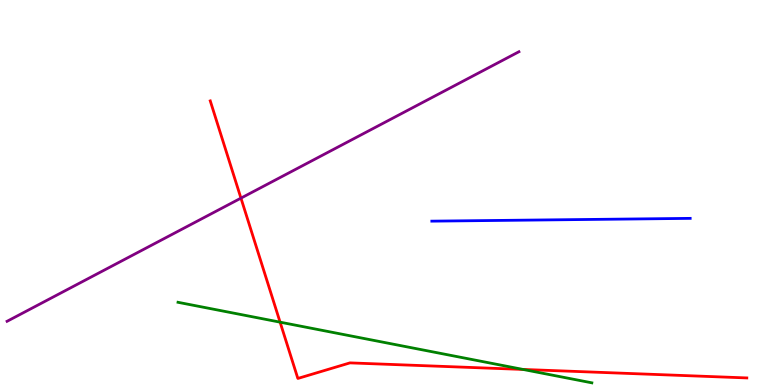[{'lines': ['blue', 'red'], 'intersections': []}, {'lines': ['green', 'red'], 'intersections': [{'x': 3.61, 'y': 1.63}, {'x': 6.75, 'y': 0.404}]}, {'lines': ['purple', 'red'], 'intersections': [{'x': 3.11, 'y': 4.85}]}, {'lines': ['blue', 'green'], 'intersections': []}, {'lines': ['blue', 'purple'], 'intersections': []}, {'lines': ['green', 'purple'], 'intersections': []}]